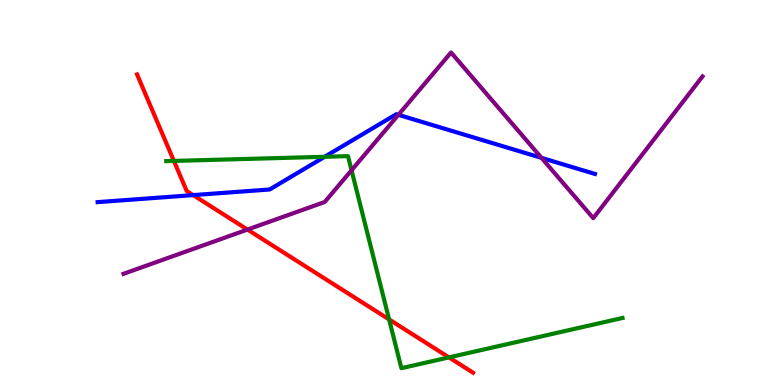[{'lines': ['blue', 'red'], 'intersections': [{'x': 2.49, 'y': 4.93}]}, {'lines': ['green', 'red'], 'intersections': [{'x': 2.24, 'y': 5.82}, {'x': 5.02, 'y': 1.7}, {'x': 5.79, 'y': 0.717}]}, {'lines': ['purple', 'red'], 'intersections': [{'x': 3.19, 'y': 4.04}]}, {'lines': ['blue', 'green'], 'intersections': [{'x': 4.19, 'y': 5.93}]}, {'lines': ['blue', 'purple'], 'intersections': [{'x': 5.14, 'y': 7.02}, {'x': 6.99, 'y': 5.9}]}, {'lines': ['green', 'purple'], 'intersections': [{'x': 4.54, 'y': 5.58}]}]